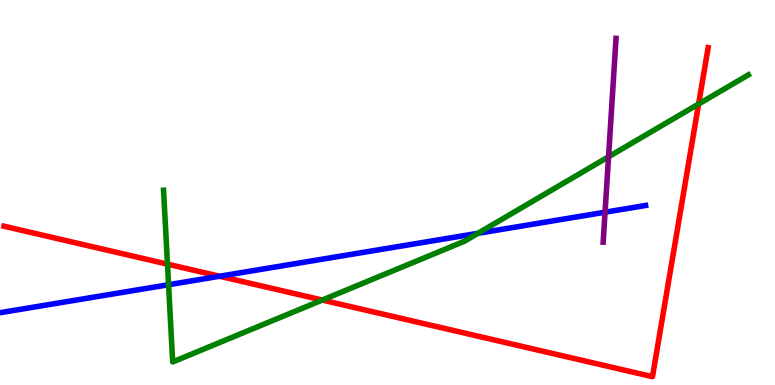[{'lines': ['blue', 'red'], 'intersections': [{'x': 2.83, 'y': 2.82}]}, {'lines': ['green', 'red'], 'intersections': [{'x': 2.16, 'y': 3.14}, {'x': 4.16, 'y': 2.21}, {'x': 9.01, 'y': 7.3}]}, {'lines': ['purple', 'red'], 'intersections': []}, {'lines': ['blue', 'green'], 'intersections': [{'x': 2.18, 'y': 2.6}, {'x': 6.17, 'y': 3.94}]}, {'lines': ['blue', 'purple'], 'intersections': [{'x': 7.81, 'y': 4.49}]}, {'lines': ['green', 'purple'], 'intersections': [{'x': 7.85, 'y': 5.93}]}]